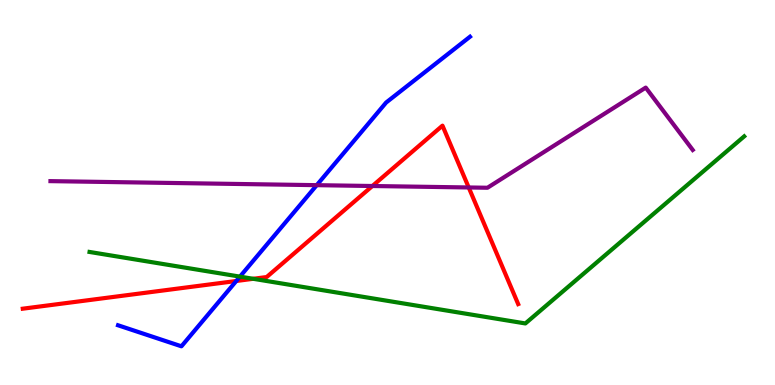[{'lines': ['blue', 'red'], 'intersections': [{'x': 3.05, 'y': 2.7}]}, {'lines': ['green', 'red'], 'intersections': [{'x': 3.27, 'y': 2.76}]}, {'lines': ['purple', 'red'], 'intersections': [{'x': 4.8, 'y': 5.17}, {'x': 6.05, 'y': 5.13}]}, {'lines': ['blue', 'green'], 'intersections': [{'x': 3.1, 'y': 2.81}]}, {'lines': ['blue', 'purple'], 'intersections': [{'x': 4.09, 'y': 5.19}]}, {'lines': ['green', 'purple'], 'intersections': []}]